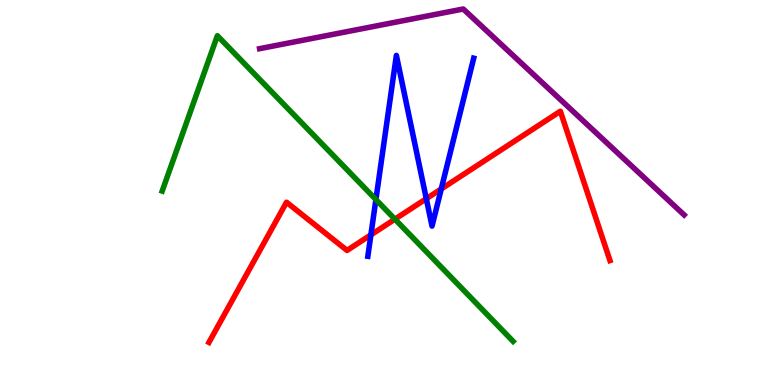[{'lines': ['blue', 'red'], 'intersections': [{'x': 4.79, 'y': 3.9}, {'x': 5.5, 'y': 4.84}, {'x': 5.69, 'y': 5.09}]}, {'lines': ['green', 'red'], 'intersections': [{'x': 5.1, 'y': 4.31}]}, {'lines': ['purple', 'red'], 'intersections': []}, {'lines': ['blue', 'green'], 'intersections': [{'x': 4.85, 'y': 4.82}]}, {'lines': ['blue', 'purple'], 'intersections': []}, {'lines': ['green', 'purple'], 'intersections': []}]